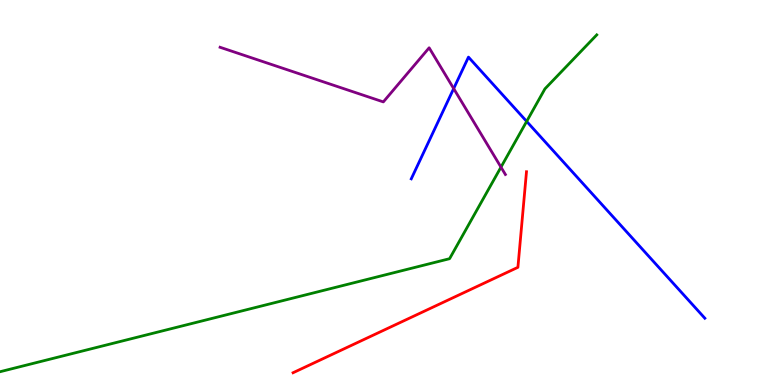[{'lines': ['blue', 'red'], 'intersections': []}, {'lines': ['green', 'red'], 'intersections': []}, {'lines': ['purple', 'red'], 'intersections': []}, {'lines': ['blue', 'green'], 'intersections': [{'x': 6.8, 'y': 6.85}]}, {'lines': ['blue', 'purple'], 'intersections': [{'x': 5.85, 'y': 7.7}]}, {'lines': ['green', 'purple'], 'intersections': [{'x': 6.46, 'y': 5.66}]}]